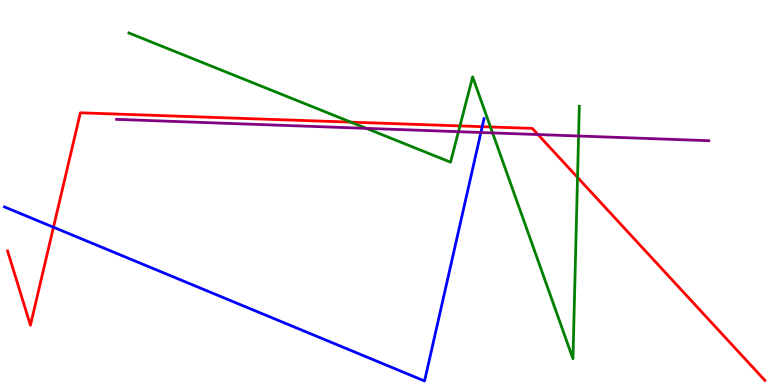[{'lines': ['blue', 'red'], 'intersections': [{'x': 0.69, 'y': 4.1}, {'x': 6.22, 'y': 6.71}]}, {'lines': ['green', 'red'], 'intersections': [{'x': 4.53, 'y': 6.83}, {'x': 5.93, 'y': 6.73}, {'x': 6.33, 'y': 6.7}, {'x': 7.45, 'y': 5.39}]}, {'lines': ['purple', 'red'], 'intersections': [{'x': 6.94, 'y': 6.51}]}, {'lines': ['blue', 'green'], 'intersections': []}, {'lines': ['blue', 'purple'], 'intersections': [{'x': 6.21, 'y': 6.56}]}, {'lines': ['green', 'purple'], 'intersections': [{'x': 4.73, 'y': 6.67}, {'x': 5.92, 'y': 6.58}, {'x': 6.36, 'y': 6.55}, {'x': 7.47, 'y': 6.47}]}]